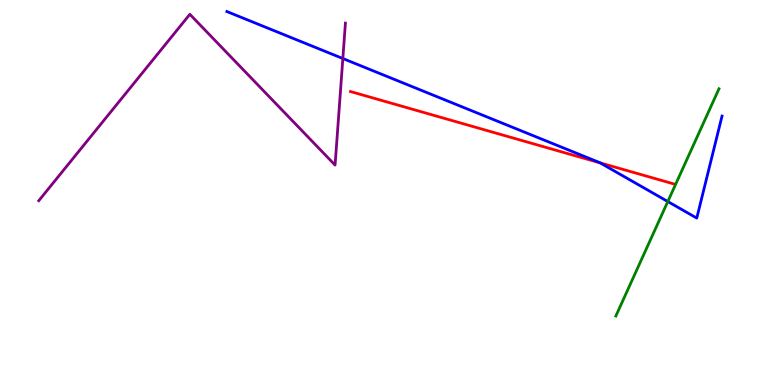[{'lines': ['blue', 'red'], 'intersections': [{'x': 7.74, 'y': 5.77}]}, {'lines': ['green', 'red'], 'intersections': []}, {'lines': ['purple', 'red'], 'intersections': []}, {'lines': ['blue', 'green'], 'intersections': [{'x': 8.62, 'y': 4.77}]}, {'lines': ['blue', 'purple'], 'intersections': [{'x': 4.42, 'y': 8.48}]}, {'lines': ['green', 'purple'], 'intersections': []}]